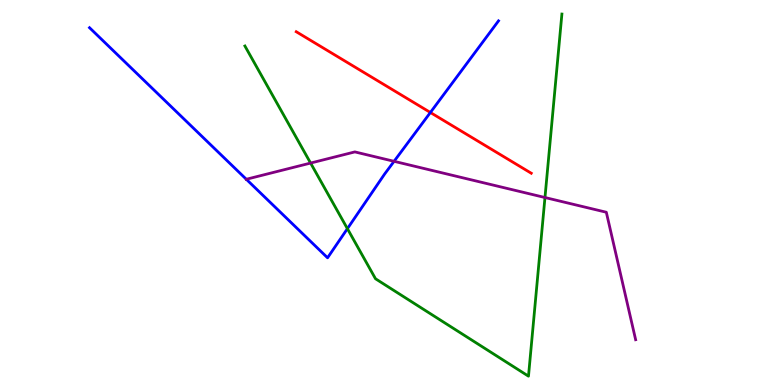[{'lines': ['blue', 'red'], 'intersections': [{'x': 5.55, 'y': 7.08}]}, {'lines': ['green', 'red'], 'intersections': []}, {'lines': ['purple', 'red'], 'intersections': []}, {'lines': ['blue', 'green'], 'intersections': [{'x': 4.48, 'y': 4.06}]}, {'lines': ['blue', 'purple'], 'intersections': [{'x': 3.18, 'y': 5.34}, {'x': 5.08, 'y': 5.81}]}, {'lines': ['green', 'purple'], 'intersections': [{'x': 4.01, 'y': 5.76}, {'x': 7.03, 'y': 4.87}]}]